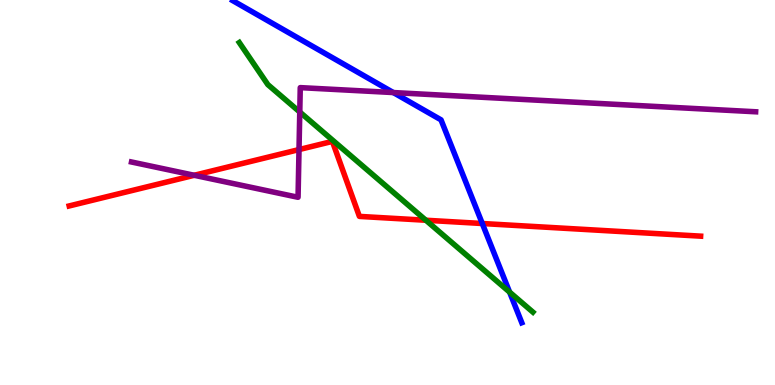[{'lines': ['blue', 'red'], 'intersections': [{'x': 6.22, 'y': 4.19}]}, {'lines': ['green', 'red'], 'intersections': [{'x': 5.5, 'y': 4.28}]}, {'lines': ['purple', 'red'], 'intersections': [{'x': 2.51, 'y': 5.45}, {'x': 3.86, 'y': 6.11}]}, {'lines': ['blue', 'green'], 'intersections': [{'x': 6.58, 'y': 2.41}]}, {'lines': ['blue', 'purple'], 'intersections': [{'x': 5.08, 'y': 7.6}]}, {'lines': ['green', 'purple'], 'intersections': [{'x': 3.87, 'y': 7.09}]}]